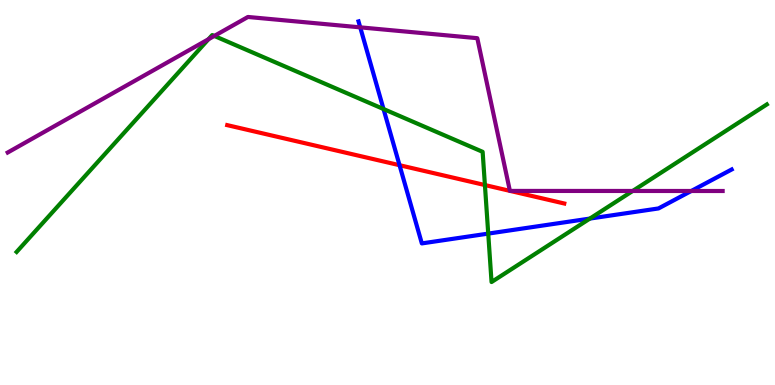[{'lines': ['blue', 'red'], 'intersections': [{'x': 5.16, 'y': 5.71}]}, {'lines': ['green', 'red'], 'intersections': [{'x': 6.26, 'y': 5.19}]}, {'lines': ['purple', 'red'], 'intersections': [{'x': 6.58, 'y': 5.04}, {'x': 6.58, 'y': 5.04}]}, {'lines': ['blue', 'green'], 'intersections': [{'x': 4.95, 'y': 7.17}, {'x': 6.3, 'y': 3.93}, {'x': 7.61, 'y': 4.32}]}, {'lines': ['blue', 'purple'], 'intersections': [{'x': 4.65, 'y': 9.29}, {'x': 8.92, 'y': 5.04}]}, {'lines': ['green', 'purple'], 'intersections': [{'x': 2.69, 'y': 8.98}, {'x': 2.77, 'y': 9.07}, {'x': 8.16, 'y': 5.04}]}]